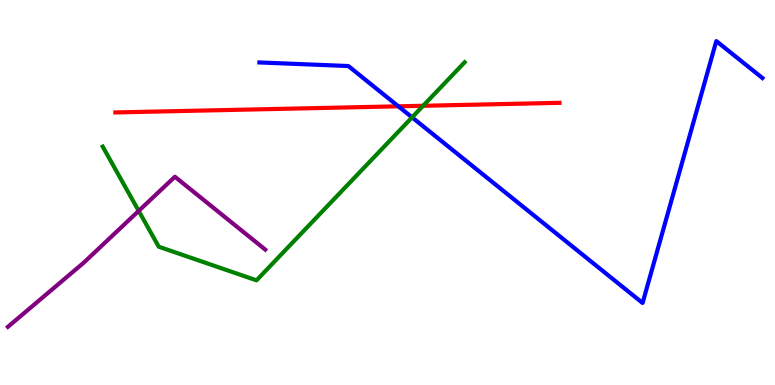[{'lines': ['blue', 'red'], 'intersections': [{'x': 5.14, 'y': 7.24}]}, {'lines': ['green', 'red'], 'intersections': [{'x': 5.46, 'y': 7.25}]}, {'lines': ['purple', 'red'], 'intersections': []}, {'lines': ['blue', 'green'], 'intersections': [{'x': 5.32, 'y': 6.95}]}, {'lines': ['blue', 'purple'], 'intersections': []}, {'lines': ['green', 'purple'], 'intersections': [{'x': 1.79, 'y': 4.52}]}]